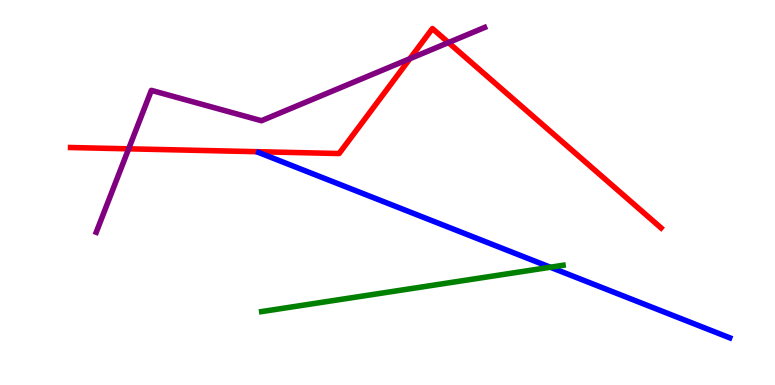[{'lines': ['blue', 'red'], 'intersections': []}, {'lines': ['green', 'red'], 'intersections': []}, {'lines': ['purple', 'red'], 'intersections': [{'x': 1.66, 'y': 6.13}, {'x': 5.29, 'y': 8.48}, {'x': 5.79, 'y': 8.89}]}, {'lines': ['blue', 'green'], 'intersections': [{'x': 7.1, 'y': 3.06}]}, {'lines': ['blue', 'purple'], 'intersections': []}, {'lines': ['green', 'purple'], 'intersections': []}]